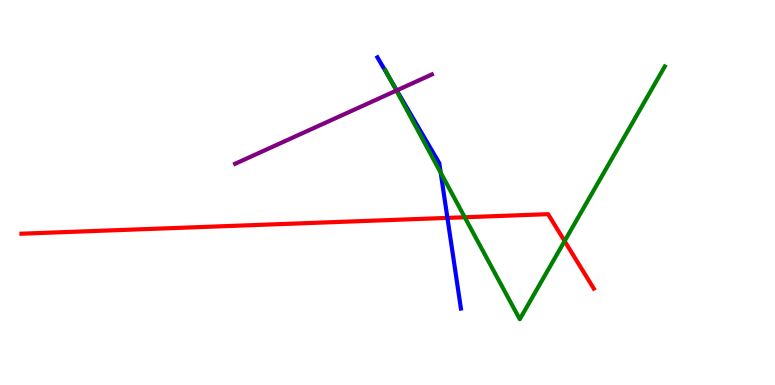[{'lines': ['blue', 'red'], 'intersections': [{'x': 5.77, 'y': 4.34}]}, {'lines': ['green', 'red'], 'intersections': [{'x': 6.0, 'y': 4.36}, {'x': 7.29, 'y': 3.74}]}, {'lines': ['purple', 'red'], 'intersections': []}, {'lines': ['blue', 'green'], 'intersections': [{'x': 5.04, 'y': 7.92}, {'x': 5.69, 'y': 5.51}]}, {'lines': ['blue', 'purple'], 'intersections': [{'x': 5.12, 'y': 7.65}]}, {'lines': ['green', 'purple'], 'intersections': [{'x': 5.11, 'y': 7.65}]}]